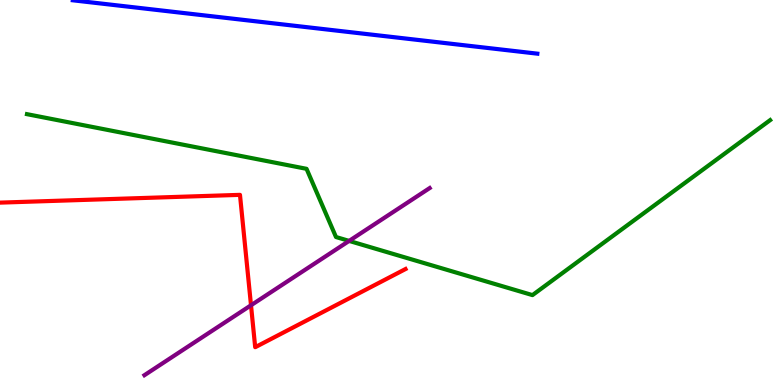[{'lines': ['blue', 'red'], 'intersections': []}, {'lines': ['green', 'red'], 'intersections': []}, {'lines': ['purple', 'red'], 'intersections': [{'x': 3.24, 'y': 2.07}]}, {'lines': ['blue', 'green'], 'intersections': []}, {'lines': ['blue', 'purple'], 'intersections': []}, {'lines': ['green', 'purple'], 'intersections': [{'x': 4.5, 'y': 3.74}]}]